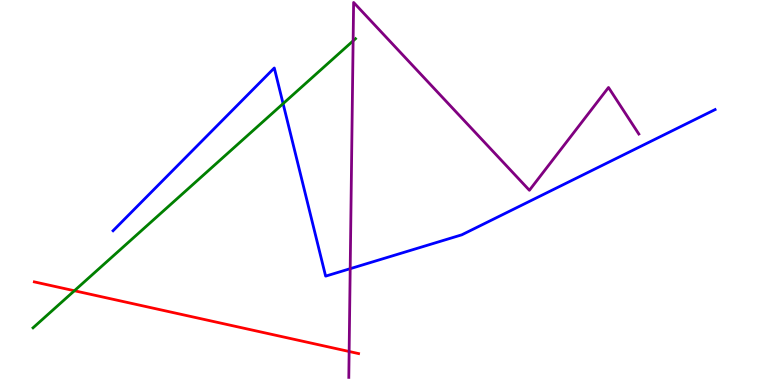[{'lines': ['blue', 'red'], 'intersections': []}, {'lines': ['green', 'red'], 'intersections': [{'x': 0.96, 'y': 2.45}]}, {'lines': ['purple', 'red'], 'intersections': [{'x': 4.5, 'y': 0.87}]}, {'lines': ['blue', 'green'], 'intersections': [{'x': 3.65, 'y': 7.31}]}, {'lines': ['blue', 'purple'], 'intersections': [{'x': 4.52, 'y': 3.02}]}, {'lines': ['green', 'purple'], 'intersections': [{'x': 4.56, 'y': 8.94}]}]